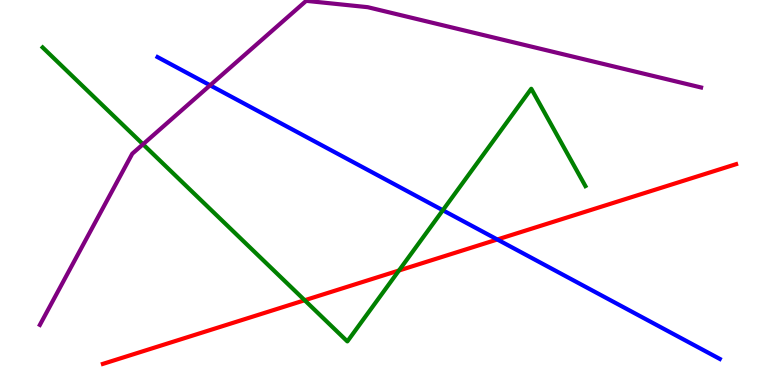[{'lines': ['blue', 'red'], 'intersections': [{'x': 6.42, 'y': 3.78}]}, {'lines': ['green', 'red'], 'intersections': [{'x': 3.93, 'y': 2.2}, {'x': 5.15, 'y': 2.97}]}, {'lines': ['purple', 'red'], 'intersections': []}, {'lines': ['blue', 'green'], 'intersections': [{'x': 5.71, 'y': 4.54}]}, {'lines': ['blue', 'purple'], 'intersections': [{'x': 2.71, 'y': 7.78}]}, {'lines': ['green', 'purple'], 'intersections': [{'x': 1.85, 'y': 6.25}]}]